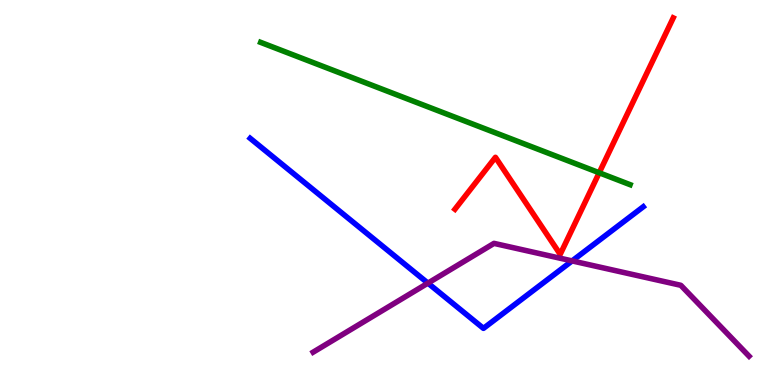[{'lines': ['blue', 'red'], 'intersections': []}, {'lines': ['green', 'red'], 'intersections': [{'x': 7.73, 'y': 5.51}]}, {'lines': ['purple', 'red'], 'intersections': []}, {'lines': ['blue', 'green'], 'intersections': []}, {'lines': ['blue', 'purple'], 'intersections': [{'x': 5.52, 'y': 2.65}, {'x': 7.38, 'y': 3.22}]}, {'lines': ['green', 'purple'], 'intersections': []}]